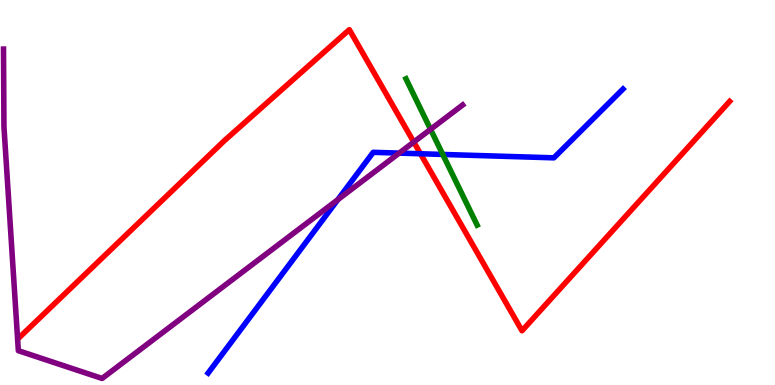[{'lines': ['blue', 'red'], 'intersections': [{'x': 5.43, 'y': 6.01}]}, {'lines': ['green', 'red'], 'intersections': []}, {'lines': ['purple', 'red'], 'intersections': [{'x': 5.34, 'y': 6.31}]}, {'lines': ['blue', 'green'], 'intersections': [{'x': 5.71, 'y': 5.99}]}, {'lines': ['blue', 'purple'], 'intersections': [{'x': 4.36, 'y': 4.81}, {'x': 5.15, 'y': 6.02}]}, {'lines': ['green', 'purple'], 'intersections': [{'x': 5.56, 'y': 6.64}]}]